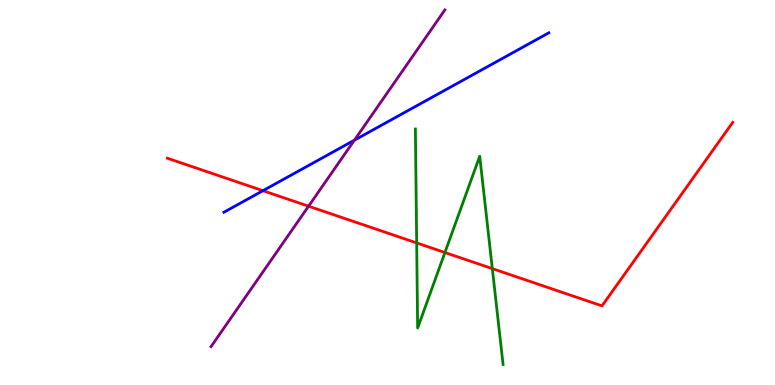[{'lines': ['blue', 'red'], 'intersections': [{'x': 3.39, 'y': 5.05}]}, {'lines': ['green', 'red'], 'intersections': [{'x': 5.38, 'y': 3.69}, {'x': 5.74, 'y': 3.44}, {'x': 6.35, 'y': 3.02}]}, {'lines': ['purple', 'red'], 'intersections': [{'x': 3.98, 'y': 4.64}]}, {'lines': ['blue', 'green'], 'intersections': []}, {'lines': ['blue', 'purple'], 'intersections': [{'x': 4.57, 'y': 6.36}]}, {'lines': ['green', 'purple'], 'intersections': []}]